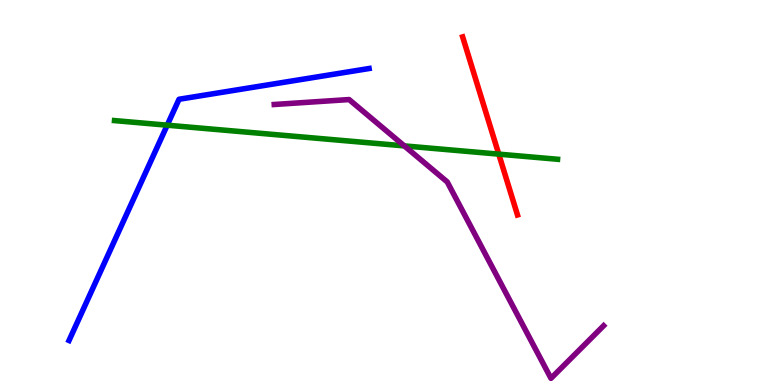[{'lines': ['blue', 'red'], 'intersections': []}, {'lines': ['green', 'red'], 'intersections': [{'x': 6.44, 'y': 6.0}]}, {'lines': ['purple', 'red'], 'intersections': []}, {'lines': ['blue', 'green'], 'intersections': [{'x': 2.16, 'y': 6.75}]}, {'lines': ['blue', 'purple'], 'intersections': []}, {'lines': ['green', 'purple'], 'intersections': [{'x': 5.22, 'y': 6.21}]}]